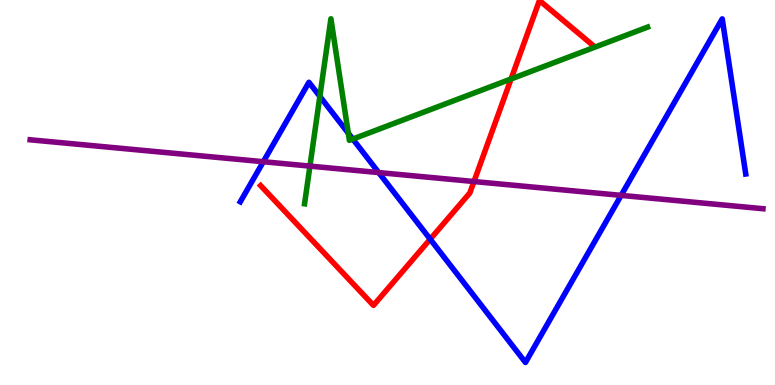[{'lines': ['blue', 'red'], 'intersections': [{'x': 5.55, 'y': 3.79}]}, {'lines': ['green', 'red'], 'intersections': [{'x': 6.59, 'y': 7.95}]}, {'lines': ['purple', 'red'], 'intersections': [{'x': 6.12, 'y': 5.28}]}, {'lines': ['blue', 'green'], 'intersections': [{'x': 4.13, 'y': 7.5}, {'x': 4.49, 'y': 6.54}, {'x': 4.55, 'y': 6.39}]}, {'lines': ['blue', 'purple'], 'intersections': [{'x': 3.4, 'y': 5.8}, {'x': 4.89, 'y': 5.52}, {'x': 8.01, 'y': 4.93}]}, {'lines': ['green', 'purple'], 'intersections': [{'x': 4.0, 'y': 5.69}]}]